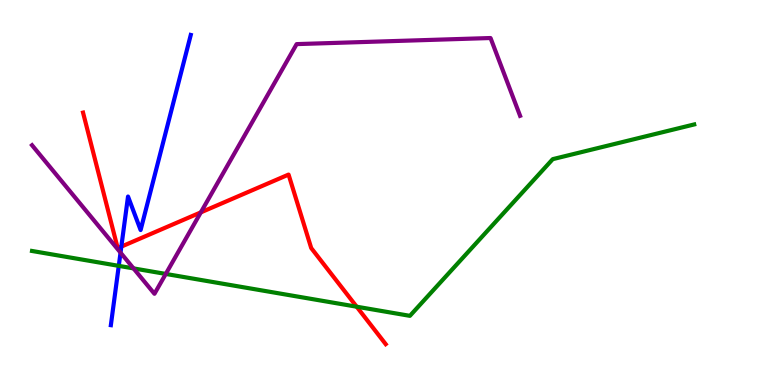[{'lines': ['blue', 'red'], 'intersections': [{'x': 1.57, 'y': 3.59}]}, {'lines': ['green', 'red'], 'intersections': [{'x': 4.6, 'y': 2.03}]}, {'lines': ['purple', 'red'], 'intersections': [{'x': 2.59, 'y': 4.48}]}, {'lines': ['blue', 'green'], 'intersections': [{'x': 1.53, 'y': 3.09}]}, {'lines': ['blue', 'purple'], 'intersections': [{'x': 1.56, 'y': 3.44}]}, {'lines': ['green', 'purple'], 'intersections': [{'x': 1.72, 'y': 3.03}, {'x': 2.14, 'y': 2.88}]}]